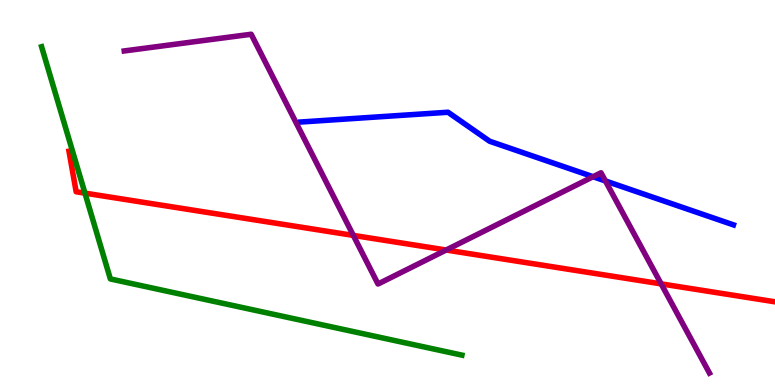[{'lines': ['blue', 'red'], 'intersections': []}, {'lines': ['green', 'red'], 'intersections': [{'x': 1.1, 'y': 4.98}]}, {'lines': ['purple', 'red'], 'intersections': [{'x': 4.56, 'y': 3.89}, {'x': 5.76, 'y': 3.51}, {'x': 8.53, 'y': 2.63}]}, {'lines': ['blue', 'green'], 'intersections': []}, {'lines': ['blue', 'purple'], 'intersections': [{'x': 7.65, 'y': 5.41}, {'x': 7.81, 'y': 5.3}]}, {'lines': ['green', 'purple'], 'intersections': []}]